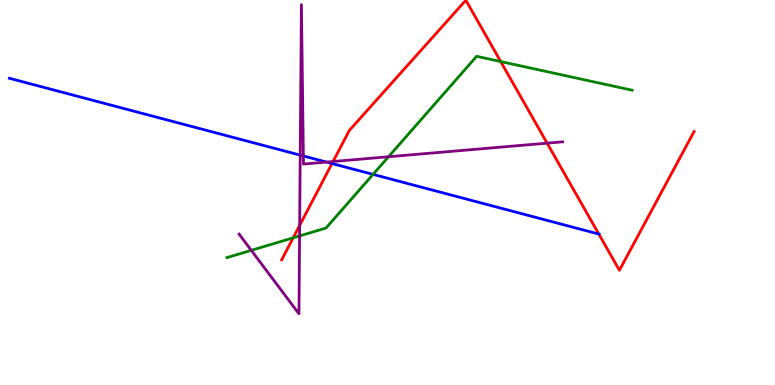[{'lines': ['blue', 'red'], 'intersections': [{'x': 4.28, 'y': 5.75}, {'x': 7.73, 'y': 3.92}]}, {'lines': ['green', 'red'], 'intersections': [{'x': 3.78, 'y': 3.82}, {'x': 6.46, 'y': 8.4}]}, {'lines': ['purple', 'red'], 'intersections': [{'x': 3.87, 'y': 4.15}, {'x': 4.3, 'y': 5.81}, {'x': 7.06, 'y': 6.28}]}, {'lines': ['blue', 'green'], 'intersections': [{'x': 4.81, 'y': 5.47}]}, {'lines': ['blue', 'purple'], 'intersections': [{'x': 3.87, 'y': 5.97}, {'x': 3.91, 'y': 5.95}, {'x': 4.21, 'y': 5.79}]}, {'lines': ['green', 'purple'], 'intersections': [{'x': 3.24, 'y': 3.5}, {'x': 3.87, 'y': 3.87}, {'x': 5.01, 'y': 5.93}]}]